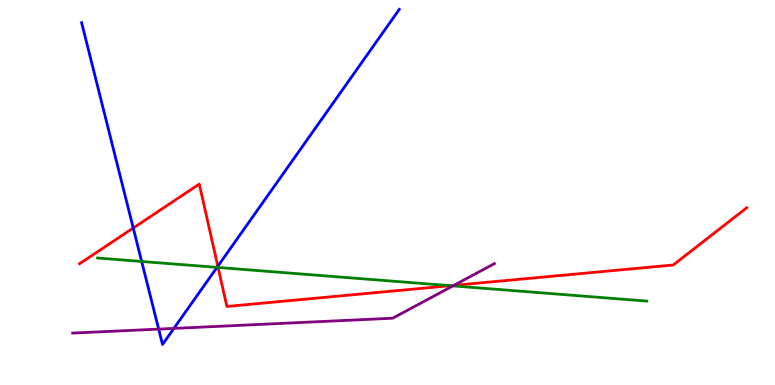[{'lines': ['blue', 'red'], 'intersections': [{'x': 1.72, 'y': 4.08}, {'x': 2.81, 'y': 3.08}]}, {'lines': ['green', 'red'], 'intersections': [{'x': 2.81, 'y': 3.05}, {'x': 5.81, 'y': 2.58}]}, {'lines': ['purple', 'red'], 'intersections': [{'x': 5.86, 'y': 2.59}]}, {'lines': ['blue', 'green'], 'intersections': [{'x': 1.83, 'y': 3.21}, {'x': 2.8, 'y': 3.06}]}, {'lines': ['blue', 'purple'], 'intersections': [{'x': 2.05, 'y': 1.45}, {'x': 2.24, 'y': 1.47}]}, {'lines': ['green', 'purple'], 'intersections': [{'x': 5.84, 'y': 2.57}]}]